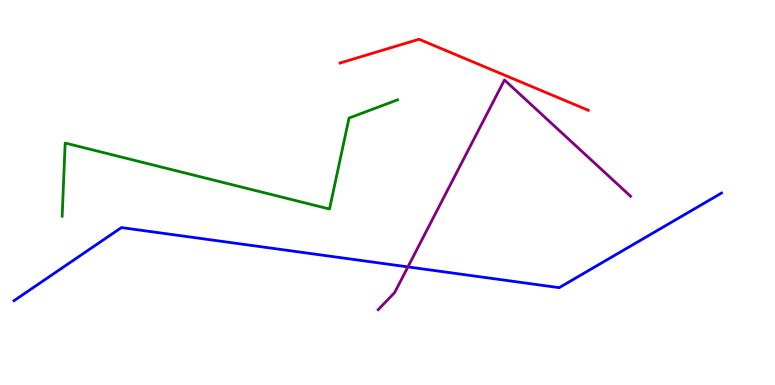[{'lines': ['blue', 'red'], 'intersections': []}, {'lines': ['green', 'red'], 'intersections': []}, {'lines': ['purple', 'red'], 'intersections': []}, {'lines': ['blue', 'green'], 'intersections': []}, {'lines': ['blue', 'purple'], 'intersections': [{'x': 5.26, 'y': 3.07}]}, {'lines': ['green', 'purple'], 'intersections': []}]